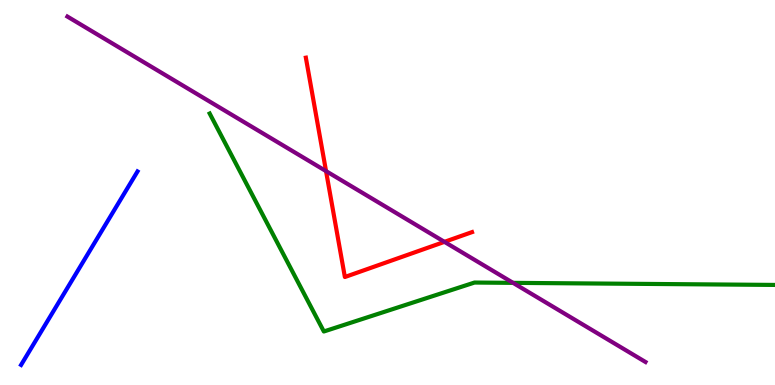[{'lines': ['blue', 'red'], 'intersections': []}, {'lines': ['green', 'red'], 'intersections': []}, {'lines': ['purple', 'red'], 'intersections': [{'x': 4.21, 'y': 5.56}, {'x': 5.73, 'y': 3.72}]}, {'lines': ['blue', 'green'], 'intersections': []}, {'lines': ['blue', 'purple'], 'intersections': []}, {'lines': ['green', 'purple'], 'intersections': [{'x': 6.62, 'y': 2.65}]}]